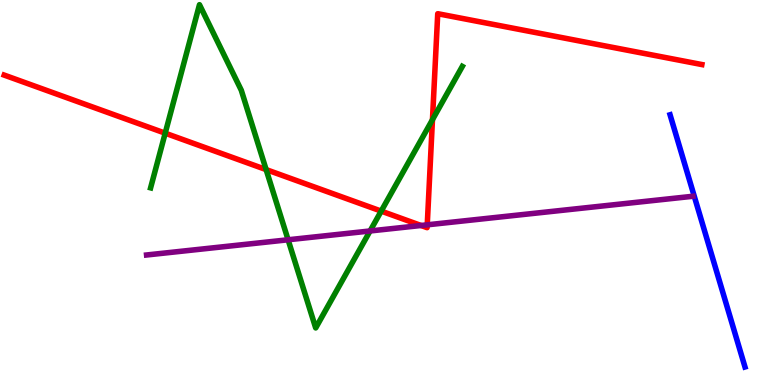[{'lines': ['blue', 'red'], 'intersections': []}, {'lines': ['green', 'red'], 'intersections': [{'x': 2.13, 'y': 6.54}, {'x': 3.43, 'y': 5.59}, {'x': 4.92, 'y': 4.52}, {'x': 5.58, 'y': 6.89}]}, {'lines': ['purple', 'red'], 'intersections': [{'x': 5.43, 'y': 4.14}, {'x': 5.51, 'y': 4.16}]}, {'lines': ['blue', 'green'], 'intersections': []}, {'lines': ['blue', 'purple'], 'intersections': []}, {'lines': ['green', 'purple'], 'intersections': [{'x': 3.72, 'y': 3.77}, {'x': 4.78, 'y': 4.0}]}]